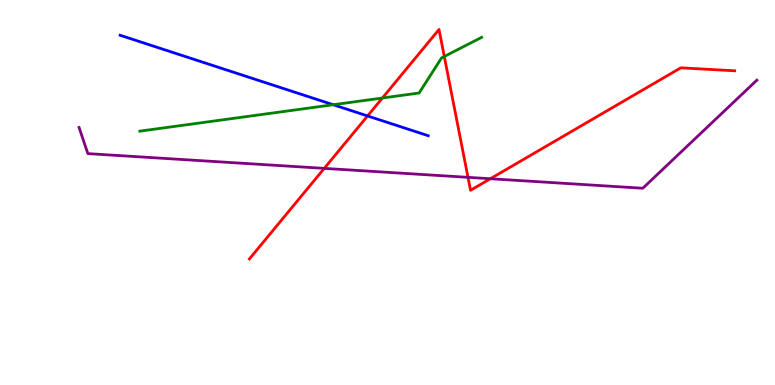[{'lines': ['blue', 'red'], 'intersections': [{'x': 4.74, 'y': 6.99}]}, {'lines': ['green', 'red'], 'intersections': [{'x': 4.93, 'y': 7.45}, {'x': 5.73, 'y': 8.53}]}, {'lines': ['purple', 'red'], 'intersections': [{'x': 4.18, 'y': 5.63}, {'x': 6.04, 'y': 5.39}, {'x': 6.33, 'y': 5.36}]}, {'lines': ['blue', 'green'], 'intersections': [{'x': 4.3, 'y': 7.28}]}, {'lines': ['blue', 'purple'], 'intersections': []}, {'lines': ['green', 'purple'], 'intersections': []}]